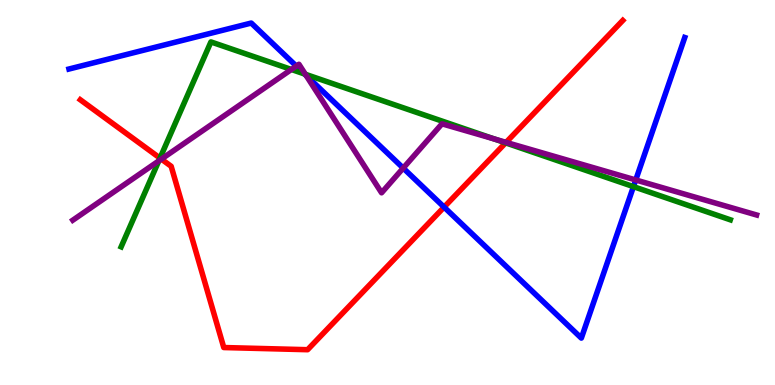[{'lines': ['blue', 'red'], 'intersections': [{'x': 5.73, 'y': 4.62}]}, {'lines': ['green', 'red'], 'intersections': [{'x': 2.06, 'y': 5.89}, {'x': 6.52, 'y': 6.29}]}, {'lines': ['purple', 'red'], 'intersections': [{'x': 2.08, 'y': 5.87}, {'x': 6.53, 'y': 6.3}]}, {'lines': ['blue', 'green'], 'intersections': [{'x': 3.93, 'y': 8.08}, {'x': 8.17, 'y': 5.15}]}, {'lines': ['blue', 'purple'], 'intersections': [{'x': 3.82, 'y': 8.28}, {'x': 3.95, 'y': 8.04}, {'x': 5.2, 'y': 5.63}, {'x': 8.2, 'y': 5.33}]}, {'lines': ['green', 'purple'], 'intersections': [{'x': 2.05, 'y': 5.82}, {'x': 3.76, 'y': 8.2}, {'x': 3.94, 'y': 8.07}, {'x': 6.38, 'y': 6.39}]}]